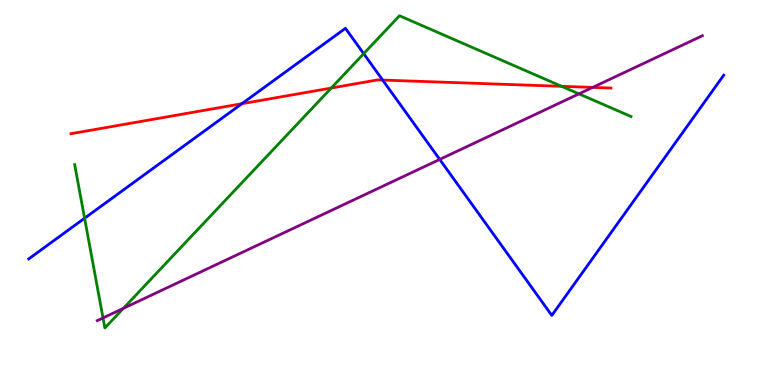[{'lines': ['blue', 'red'], 'intersections': [{'x': 3.12, 'y': 7.31}, {'x': 4.94, 'y': 7.92}]}, {'lines': ['green', 'red'], 'intersections': [{'x': 4.27, 'y': 7.71}, {'x': 7.25, 'y': 7.76}]}, {'lines': ['purple', 'red'], 'intersections': [{'x': 7.65, 'y': 7.73}]}, {'lines': ['blue', 'green'], 'intersections': [{'x': 1.09, 'y': 4.33}, {'x': 4.69, 'y': 8.61}]}, {'lines': ['blue', 'purple'], 'intersections': [{'x': 5.67, 'y': 5.86}]}, {'lines': ['green', 'purple'], 'intersections': [{'x': 1.33, 'y': 1.74}, {'x': 1.59, 'y': 1.99}, {'x': 7.47, 'y': 7.56}]}]